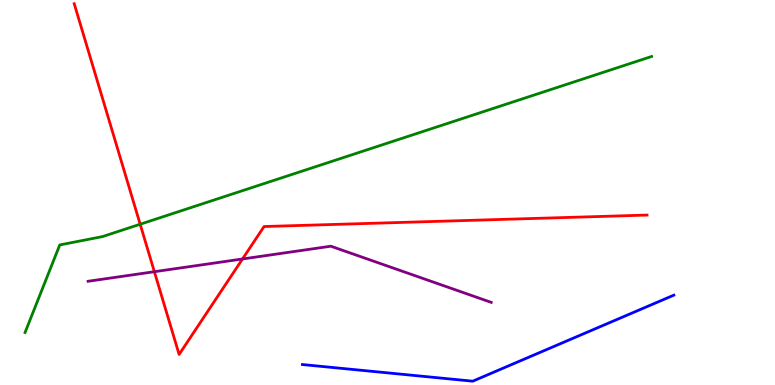[{'lines': ['blue', 'red'], 'intersections': []}, {'lines': ['green', 'red'], 'intersections': [{'x': 1.81, 'y': 4.18}]}, {'lines': ['purple', 'red'], 'intersections': [{'x': 1.99, 'y': 2.94}, {'x': 3.13, 'y': 3.27}]}, {'lines': ['blue', 'green'], 'intersections': []}, {'lines': ['blue', 'purple'], 'intersections': []}, {'lines': ['green', 'purple'], 'intersections': []}]